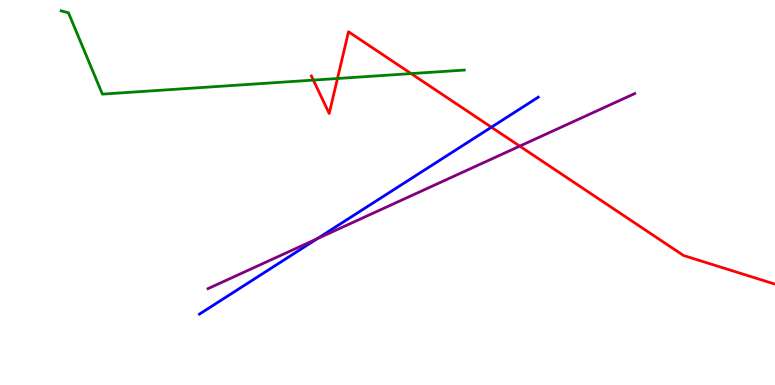[{'lines': ['blue', 'red'], 'intersections': [{'x': 6.34, 'y': 6.7}]}, {'lines': ['green', 'red'], 'intersections': [{'x': 4.04, 'y': 7.92}, {'x': 4.35, 'y': 7.96}, {'x': 5.31, 'y': 8.09}]}, {'lines': ['purple', 'red'], 'intersections': [{'x': 6.71, 'y': 6.2}]}, {'lines': ['blue', 'green'], 'intersections': []}, {'lines': ['blue', 'purple'], 'intersections': [{'x': 4.09, 'y': 3.8}]}, {'lines': ['green', 'purple'], 'intersections': []}]